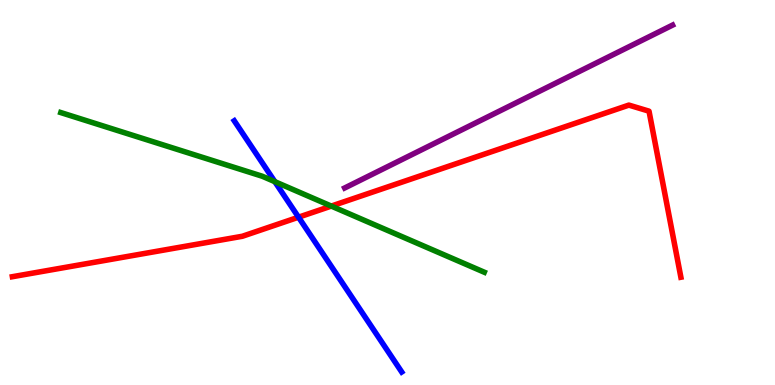[{'lines': ['blue', 'red'], 'intersections': [{'x': 3.85, 'y': 4.36}]}, {'lines': ['green', 'red'], 'intersections': [{'x': 4.27, 'y': 4.65}]}, {'lines': ['purple', 'red'], 'intersections': []}, {'lines': ['blue', 'green'], 'intersections': [{'x': 3.55, 'y': 5.28}]}, {'lines': ['blue', 'purple'], 'intersections': []}, {'lines': ['green', 'purple'], 'intersections': []}]